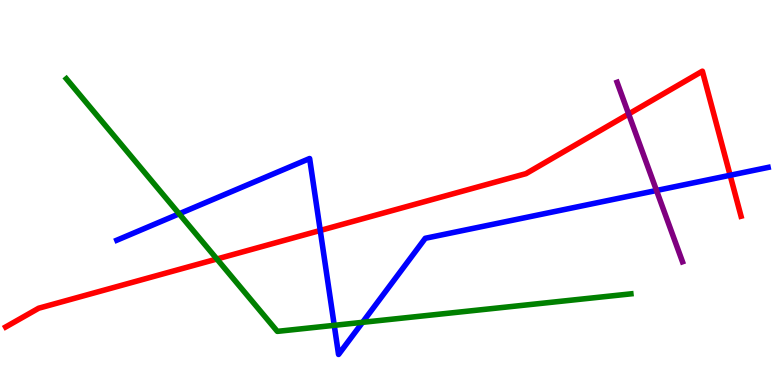[{'lines': ['blue', 'red'], 'intersections': [{'x': 4.13, 'y': 4.01}, {'x': 9.42, 'y': 5.45}]}, {'lines': ['green', 'red'], 'intersections': [{'x': 2.8, 'y': 3.27}]}, {'lines': ['purple', 'red'], 'intersections': [{'x': 8.11, 'y': 7.04}]}, {'lines': ['blue', 'green'], 'intersections': [{'x': 2.31, 'y': 4.45}, {'x': 4.31, 'y': 1.55}, {'x': 4.68, 'y': 1.63}]}, {'lines': ['blue', 'purple'], 'intersections': [{'x': 8.47, 'y': 5.05}]}, {'lines': ['green', 'purple'], 'intersections': []}]